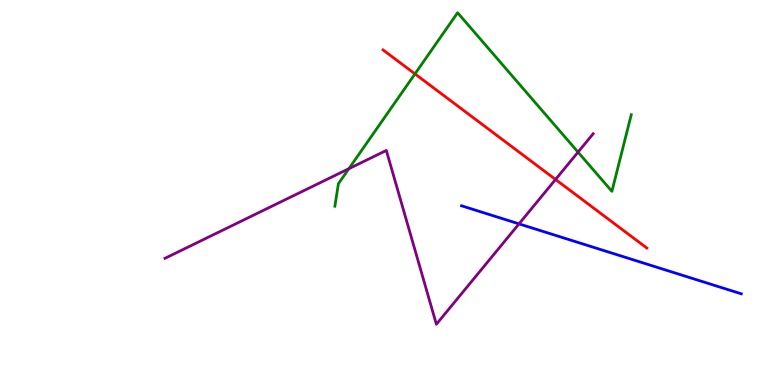[{'lines': ['blue', 'red'], 'intersections': []}, {'lines': ['green', 'red'], 'intersections': [{'x': 5.35, 'y': 8.08}]}, {'lines': ['purple', 'red'], 'intersections': [{'x': 7.17, 'y': 5.34}]}, {'lines': ['blue', 'green'], 'intersections': []}, {'lines': ['blue', 'purple'], 'intersections': [{'x': 6.7, 'y': 4.19}]}, {'lines': ['green', 'purple'], 'intersections': [{'x': 4.5, 'y': 5.62}, {'x': 7.46, 'y': 6.05}]}]